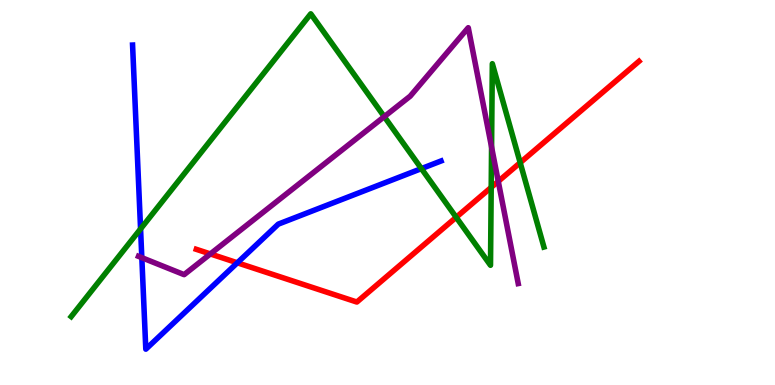[{'lines': ['blue', 'red'], 'intersections': [{'x': 3.06, 'y': 3.17}]}, {'lines': ['green', 'red'], 'intersections': [{'x': 5.89, 'y': 4.36}, {'x': 6.34, 'y': 5.13}, {'x': 6.71, 'y': 5.77}]}, {'lines': ['purple', 'red'], 'intersections': [{'x': 2.71, 'y': 3.4}, {'x': 6.43, 'y': 5.29}]}, {'lines': ['blue', 'green'], 'intersections': [{'x': 1.81, 'y': 4.05}, {'x': 5.44, 'y': 5.62}]}, {'lines': ['blue', 'purple'], 'intersections': [{'x': 1.83, 'y': 3.31}]}, {'lines': ['green', 'purple'], 'intersections': [{'x': 4.96, 'y': 6.97}, {'x': 6.34, 'y': 6.18}]}]